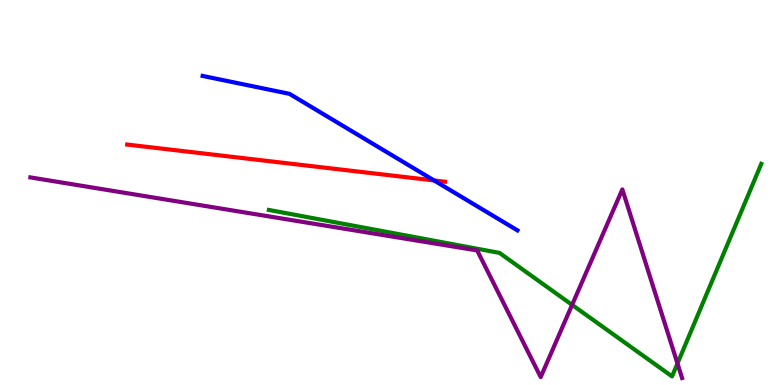[{'lines': ['blue', 'red'], 'intersections': [{'x': 5.6, 'y': 5.31}]}, {'lines': ['green', 'red'], 'intersections': []}, {'lines': ['purple', 'red'], 'intersections': []}, {'lines': ['blue', 'green'], 'intersections': []}, {'lines': ['blue', 'purple'], 'intersections': []}, {'lines': ['green', 'purple'], 'intersections': [{'x': 7.38, 'y': 2.08}, {'x': 8.74, 'y': 0.56}]}]